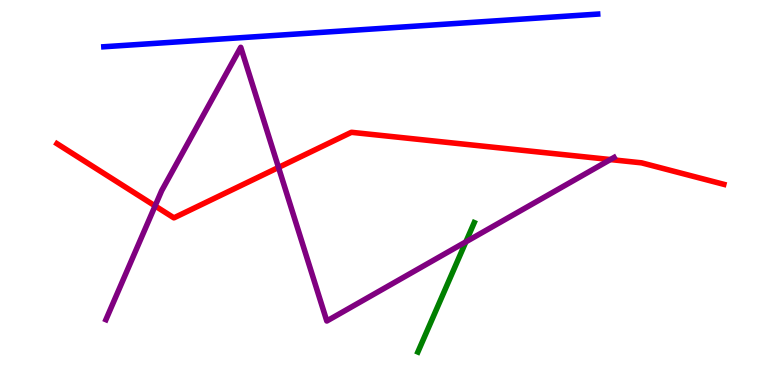[{'lines': ['blue', 'red'], 'intersections': []}, {'lines': ['green', 'red'], 'intersections': []}, {'lines': ['purple', 'red'], 'intersections': [{'x': 2.0, 'y': 4.65}, {'x': 3.59, 'y': 5.65}, {'x': 7.88, 'y': 5.86}]}, {'lines': ['blue', 'green'], 'intersections': []}, {'lines': ['blue', 'purple'], 'intersections': []}, {'lines': ['green', 'purple'], 'intersections': [{'x': 6.01, 'y': 3.72}]}]